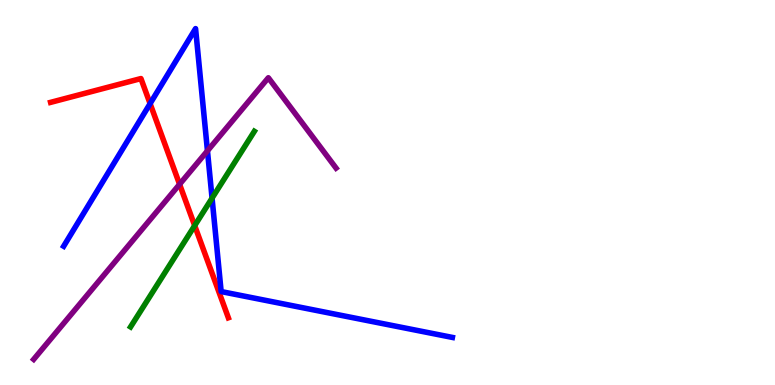[{'lines': ['blue', 'red'], 'intersections': [{'x': 1.94, 'y': 7.31}]}, {'lines': ['green', 'red'], 'intersections': [{'x': 2.51, 'y': 4.14}]}, {'lines': ['purple', 'red'], 'intersections': [{'x': 2.32, 'y': 5.21}]}, {'lines': ['blue', 'green'], 'intersections': [{'x': 2.74, 'y': 4.85}]}, {'lines': ['blue', 'purple'], 'intersections': [{'x': 2.68, 'y': 6.08}]}, {'lines': ['green', 'purple'], 'intersections': []}]